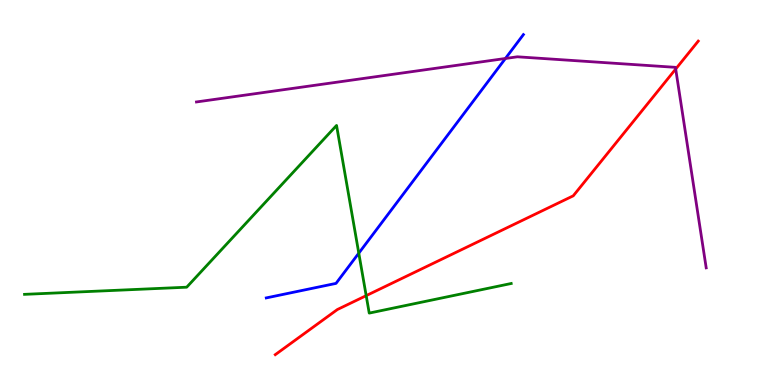[{'lines': ['blue', 'red'], 'intersections': []}, {'lines': ['green', 'red'], 'intersections': [{'x': 4.72, 'y': 2.32}]}, {'lines': ['purple', 'red'], 'intersections': [{'x': 8.72, 'y': 8.21}]}, {'lines': ['blue', 'green'], 'intersections': [{'x': 4.63, 'y': 3.42}]}, {'lines': ['blue', 'purple'], 'intersections': [{'x': 6.52, 'y': 8.48}]}, {'lines': ['green', 'purple'], 'intersections': []}]